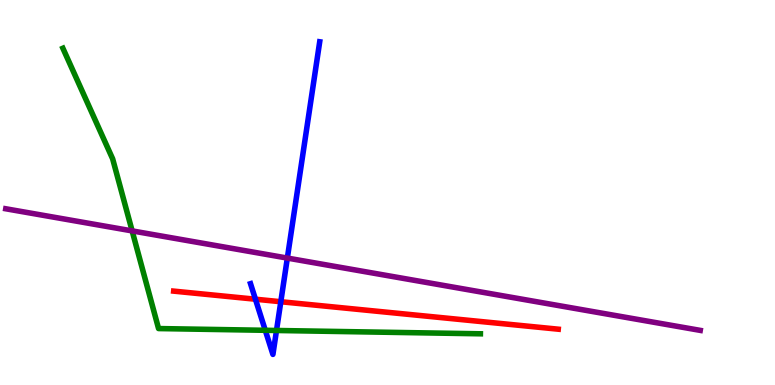[{'lines': ['blue', 'red'], 'intersections': [{'x': 3.3, 'y': 2.23}, {'x': 3.62, 'y': 2.16}]}, {'lines': ['green', 'red'], 'intersections': []}, {'lines': ['purple', 'red'], 'intersections': []}, {'lines': ['blue', 'green'], 'intersections': [{'x': 3.42, 'y': 1.42}, {'x': 3.57, 'y': 1.42}]}, {'lines': ['blue', 'purple'], 'intersections': [{'x': 3.71, 'y': 3.3}]}, {'lines': ['green', 'purple'], 'intersections': [{'x': 1.71, 'y': 4.0}]}]